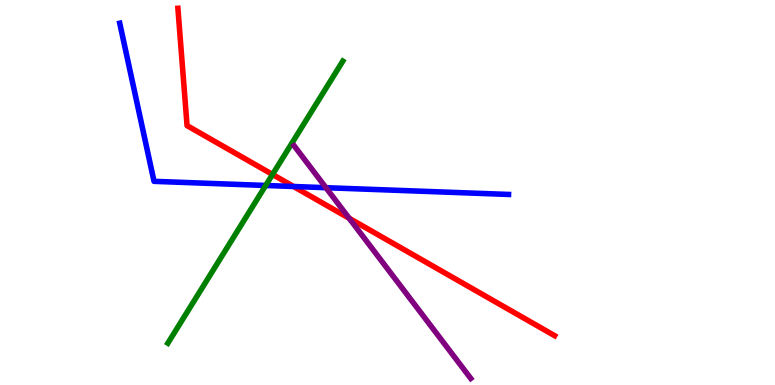[{'lines': ['blue', 'red'], 'intersections': [{'x': 3.79, 'y': 5.16}]}, {'lines': ['green', 'red'], 'intersections': [{'x': 3.52, 'y': 5.47}]}, {'lines': ['purple', 'red'], 'intersections': [{'x': 4.51, 'y': 4.33}]}, {'lines': ['blue', 'green'], 'intersections': [{'x': 3.43, 'y': 5.18}]}, {'lines': ['blue', 'purple'], 'intersections': [{'x': 4.21, 'y': 5.12}]}, {'lines': ['green', 'purple'], 'intersections': []}]